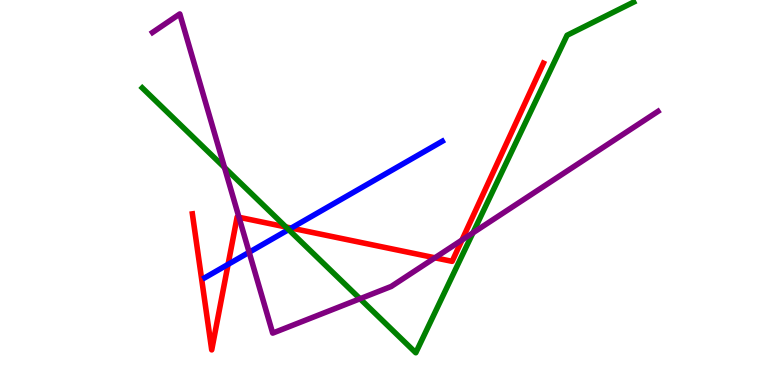[{'lines': ['blue', 'red'], 'intersections': [{'x': 2.94, 'y': 3.13}, {'x': 3.76, 'y': 4.08}]}, {'lines': ['green', 'red'], 'intersections': [{'x': 3.69, 'y': 4.1}]}, {'lines': ['purple', 'red'], 'intersections': [{'x': 3.08, 'y': 4.36}, {'x': 5.61, 'y': 3.3}, {'x': 5.96, 'y': 3.77}]}, {'lines': ['blue', 'green'], 'intersections': [{'x': 3.72, 'y': 4.04}]}, {'lines': ['blue', 'purple'], 'intersections': [{'x': 3.21, 'y': 3.45}]}, {'lines': ['green', 'purple'], 'intersections': [{'x': 2.9, 'y': 5.65}, {'x': 4.65, 'y': 2.24}, {'x': 6.1, 'y': 3.95}]}]